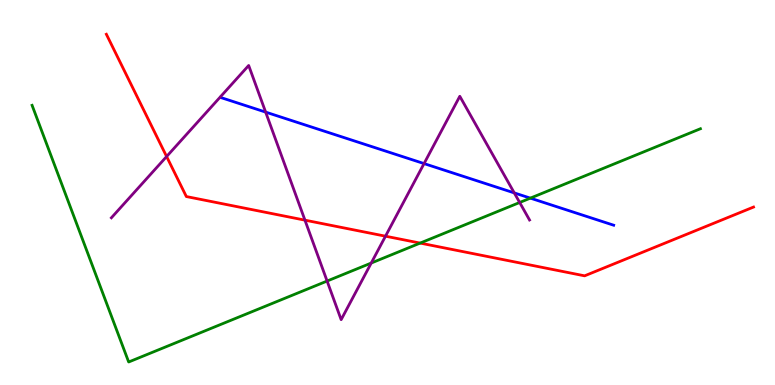[{'lines': ['blue', 'red'], 'intersections': []}, {'lines': ['green', 'red'], 'intersections': [{'x': 5.42, 'y': 3.69}]}, {'lines': ['purple', 'red'], 'intersections': [{'x': 2.15, 'y': 5.93}, {'x': 3.93, 'y': 4.28}, {'x': 4.97, 'y': 3.87}]}, {'lines': ['blue', 'green'], 'intersections': [{'x': 6.84, 'y': 4.85}]}, {'lines': ['blue', 'purple'], 'intersections': [{'x': 3.43, 'y': 7.09}, {'x': 5.47, 'y': 5.75}, {'x': 6.64, 'y': 4.99}]}, {'lines': ['green', 'purple'], 'intersections': [{'x': 4.22, 'y': 2.7}, {'x': 4.79, 'y': 3.17}, {'x': 6.71, 'y': 4.74}]}]